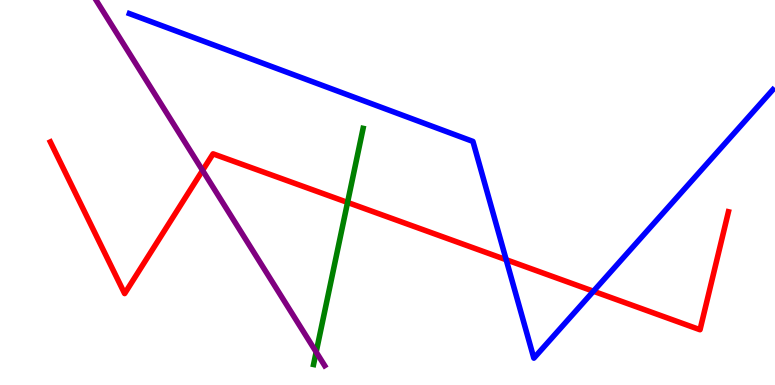[{'lines': ['blue', 'red'], 'intersections': [{'x': 6.53, 'y': 3.25}, {'x': 7.66, 'y': 2.44}]}, {'lines': ['green', 'red'], 'intersections': [{'x': 4.48, 'y': 4.74}]}, {'lines': ['purple', 'red'], 'intersections': [{'x': 2.61, 'y': 5.57}]}, {'lines': ['blue', 'green'], 'intersections': []}, {'lines': ['blue', 'purple'], 'intersections': []}, {'lines': ['green', 'purple'], 'intersections': [{'x': 4.08, 'y': 0.856}]}]